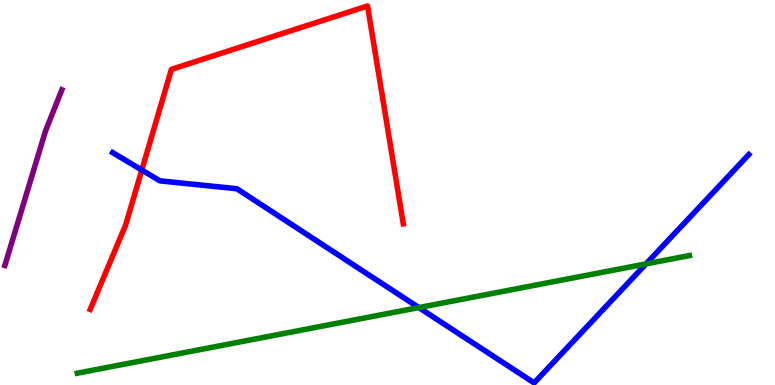[{'lines': ['blue', 'red'], 'intersections': [{'x': 1.83, 'y': 5.58}]}, {'lines': ['green', 'red'], 'intersections': []}, {'lines': ['purple', 'red'], 'intersections': []}, {'lines': ['blue', 'green'], 'intersections': [{'x': 5.4, 'y': 2.01}, {'x': 8.34, 'y': 3.15}]}, {'lines': ['blue', 'purple'], 'intersections': []}, {'lines': ['green', 'purple'], 'intersections': []}]